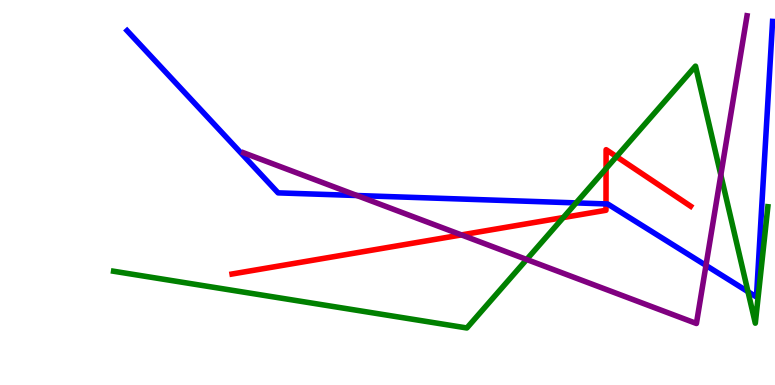[{'lines': ['blue', 'red'], 'intersections': [{'x': 7.82, 'y': 4.7}]}, {'lines': ['green', 'red'], 'intersections': [{'x': 7.27, 'y': 4.35}, {'x': 7.82, 'y': 5.62}, {'x': 7.95, 'y': 5.93}]}, {'lines': ['purple', 'red'], 'intersections': [{'x': 5.95, 'y': 3.9}]}, {'lines': ['blue', 'green'], 'intersections': [{'x': 7.43, 'y': 4.73}, {'x': 9.65, 'y': 2.42}]}, {'lines': ['blue', 'purple'], 'intersections': [{'x': 4.61, 'y': 4.92}, {'x': 9.11, 'y': 3.11}]}, {'lines': ['green', 'purple'], 'intersections': [{'x': 6.8, 'y': 3.26}, {'x': 9.3, 'y': 5.45}]}]